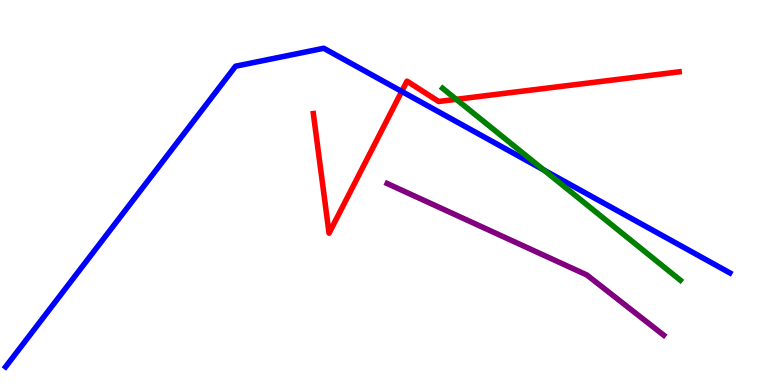[{'lines': ['blue', 'red'], 'intersections': [{'x': 5.18, 'y': 7.63}]}, {'lines': ['green', 'red'], 'intersections': [{'x': 5.89, 'y': 7.42}]}, {'lines': ['purple', 'red'], 'intersections': []}, {'lines': ['blue', 'green'], 'intersections': [{'x': 7.02, 'y': 5.59}]}, {'lines': ['blue', 'purple'], 'intersections': []}, {'lines': ['green', 'purple'], 'intersections': []}]